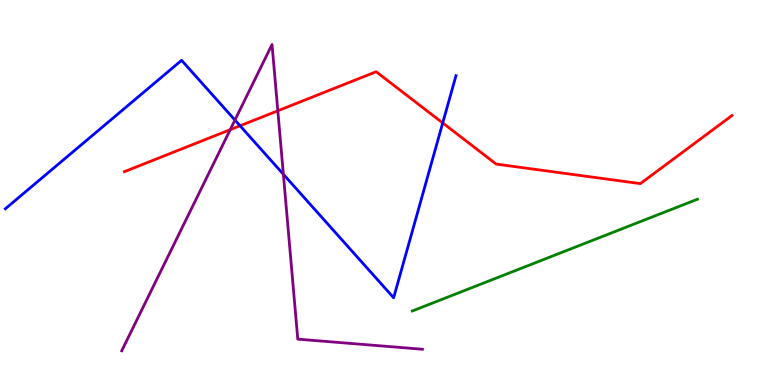[{'lines': ['blue', 'red'], 'intersections': [{'x': 3.1, 'y': 6.73}, {'x': 5.71, 'y': 6.81}]}, {'lines': ['green', 'red'], 'intersections': []}, {'lines': ['purple', 'red'], 'intersections': [{'x': 2.97, 'y': 6.63}, {'x': 3.58, 'y': 7.12}]}, {'lines': ['blue', 'green'], 'intersections': []}, {'lines': ['blue', 'purple'], 'intersections': [{'x': 3.03, 'y': 6.88}, {'x': 3.66, 'y': 5.47}]}, {'lines': ['green', 'purple'], 'intersections': []}]